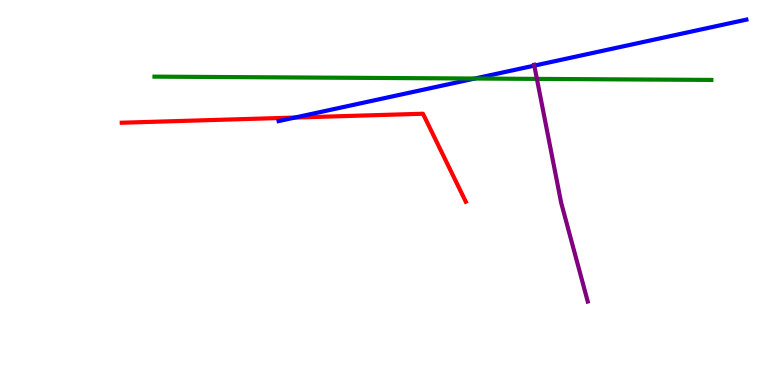[{'lines': ['blue', 'red'], 'intersections': [{'x': 3.81, 'y': 6.95}]}, {'lines': ['green', 'red'], 'intersections': []}, {'lines': ['purple', 'red'], 'intersections': []}, {'lines': ['blue', 'green'], 'intersections': [{'x': 6.13, 'y': 7.96}]}, {'lines': ['blue', 'purple'], 'intersections': [{'x': 6.89, 'y': 8.3}]}, {'lines': ['green', 'purple'], 'intersections': [{'x': 6.93, 'y': 7.95}]}]